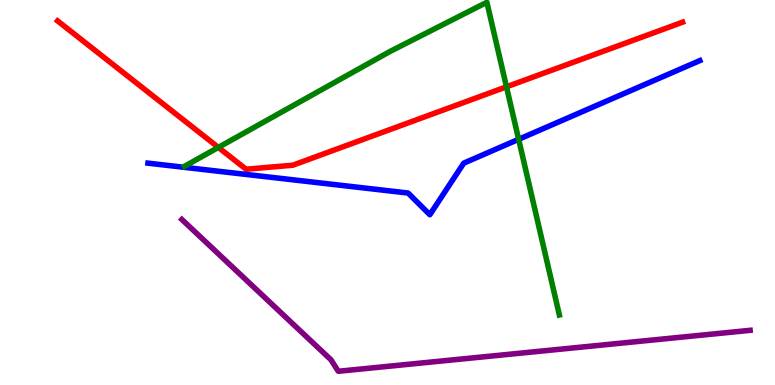[{'lines': ['blue', 'red'], 'intersections': []}, {'lines': ['green', 'red'], 'intersections': [{'x': 2.82, 'y': 6.17}, {'x': 6.54, 'y': 7.75}]}, {'lines': ['purple', 'red'], 'intersections': []}, {'lines': ['blue', 'green'], 'intersections': [{'x': 6.69, 'y': 6.38}]}, {'lines': ['blue', 'purple'], 'intersections': []}, {'lines': ['green', 'purple'], 'intersections': []}]